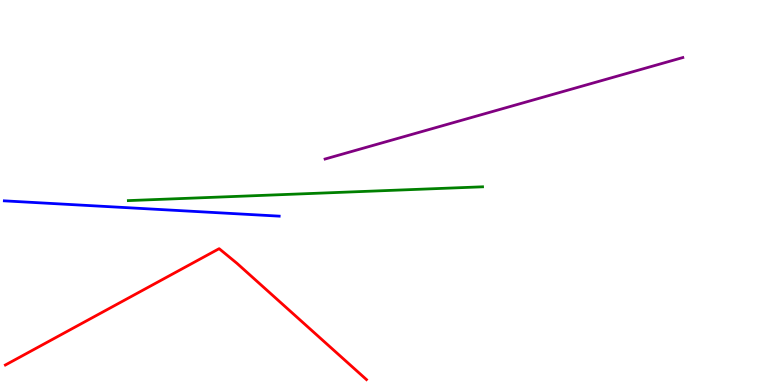[{'lines': ['blue', 'red'], 'intersections': []}, {'lines': ['green', 'red'], 'intersections': []}, {'lines': ['purple', 'red'], 'intersections': []}, {'lines': ['blue', 'green'], 'intersections': []}, {'lines': ['blue', 'purple'], 'intersections': []}, {'lines': ['green', 'purple'], 'intersections': []}]